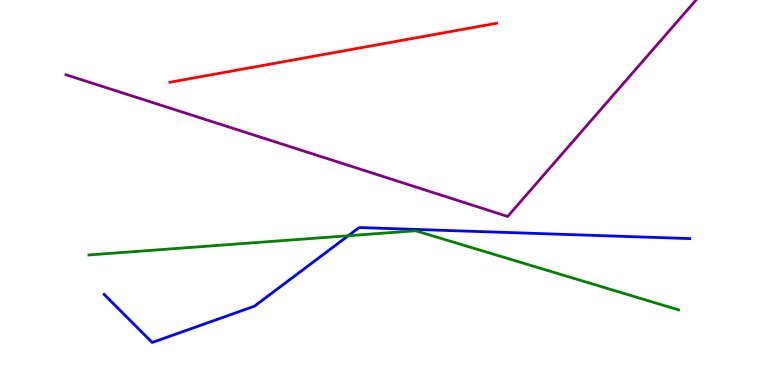[{'lines': ['blue', 'red'], 'intersections': []}, {'lines': ['green', 'red'], 'intersections': []}, {'lines': ['purple', 'red'], 'intersections': []}, {'lines': ['blue', 'green'], 'intersections': [{'x': 4.49, 'y': 3.88}]}, {'lines': ['blue', 'purple'], 'intersections': []}, {'lines': ['green', 'purple'], 'intersections': []}]